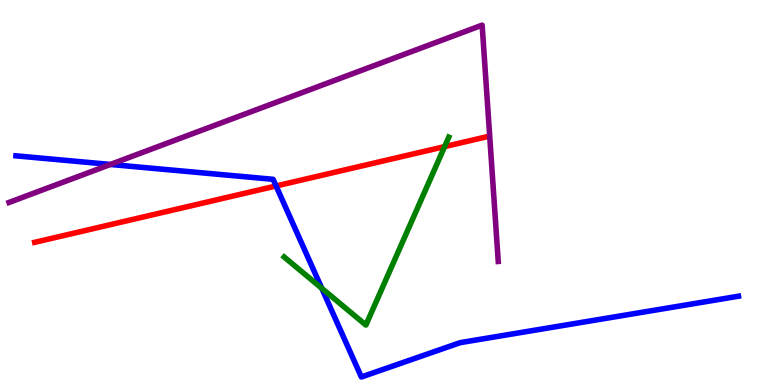[{'lines': ['blue', 'red'], 'intersections': [{'x': 3.56, 'y': 5.17}]}, {'lines': ['green', 'red'], 'intersections': [{'x': 5.74, 'y': 6.19}]}, {'lines': ['purple', 'red'], 'intersections': []}, {'lines': ['blue', 'green'], 'intersections': [{'x': 4.15, 'y': 2.51}]}, {'lines': ['blue', 'purple'], 'intersections': [{'x': 1.42, 'y': 5.73}]}, {'lines': ['green', 'purple'], 'intersections': []}]